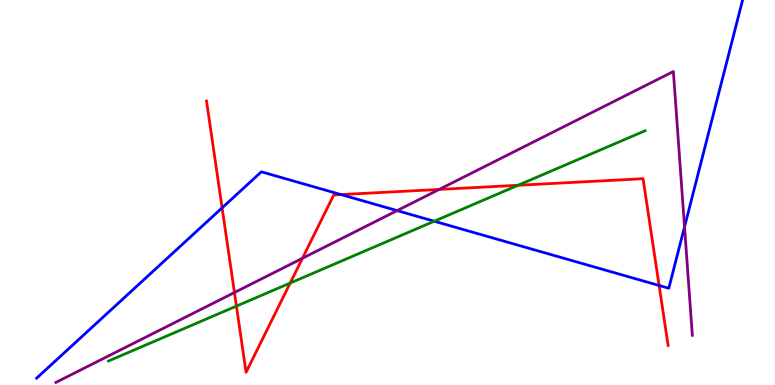[{'lines': ['blue', 'red'], 'intersections': [{'x': 2.87, 'y': 4.6}, {'x': 4.4, 'y': 4.95}, {'x': 8.5, 'y': 2.58}]}, {'lines': ['green', 'red'], 'intersections': [{'x': 3.05, 'y': 2.05}, {'x': 3.74, 'y': 2.65}, {'x': 6.68, 'y': 5.19}]}, {'lines': ['purple', 'red'], 'intersections': [{'x': 3.03, 'y': 2.4}, {'x': 3.9, 'y': 3.29}, {'x': 5.67, 'y': 5.08}]}, {'lines': ['blue', 'green'], 'intersections': [{'x': 5.6, 'y': 4.25}]}, {'lines': ['blue', 'purple'], 'intersections': [{'x': 5.12, 'y': 4.53}, {'x': 8.83, 'y': 4.11}]}, {'lines': ['green', 'purple'], 'intersections': []}]